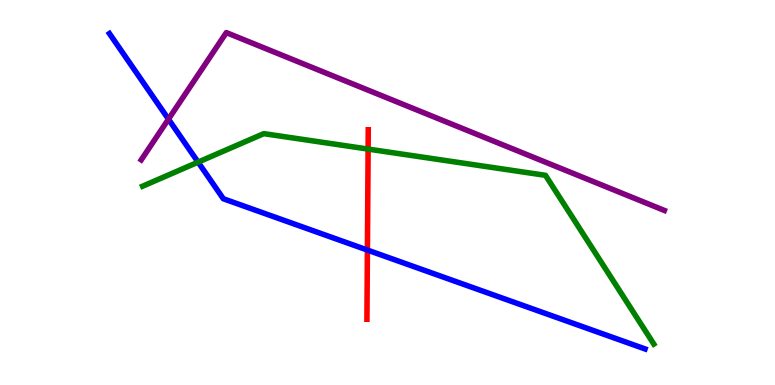[{'lines': ['blue', 'red'], 'intersections': [{'x': 4.74, 'y': 3.5}]}, {'lines': ['green', 'red'], 'intersections': [{'x': 4.75, 'y': 6.13}]}, {'lines': ['purple', 'red'], 'intersections': []}, {'lines': ['blue', 'green'], 'intersections': [{'x': 2.56, 'y': 5.79}]}, {'lines': ['blue', 'purple'], 'intersections': [{'x': 2.17, 'y': 6.9}]}, {'lines': ['green', 'purple'], 'intersections': []}]